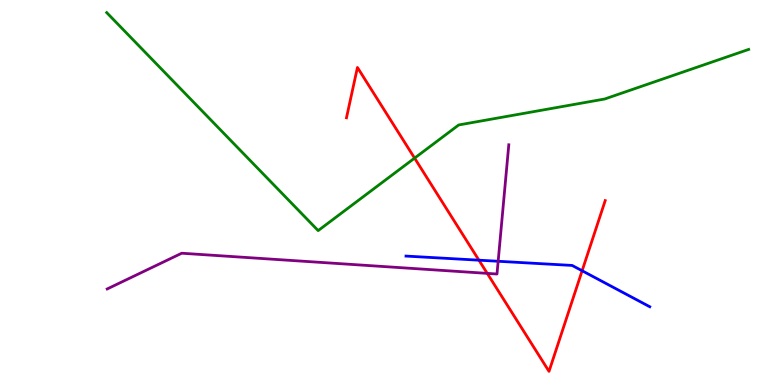[{'lines': ['blue', 'red'], 'intersections': [{'x': 6.18, 'y': 3.24}, {'x': 7.51, 'y': 2.97}]}, {'lines': ['green', 'red'], 'intersections': [{'x': 5.35, 'y': 5.89}]}, {'lines': ['purple', 'red'], 'intersections': [{'x': 6.29, 'y': 2.9}]}, {'lines': ['blue', 'green'], 'intersections': []}, {'lines': ['blue', 'purple'], 'intersections': [{'x': 6.43, 'y': 3.21}]}, {'lines': ['green', 'purple'], 'intersections': []}]